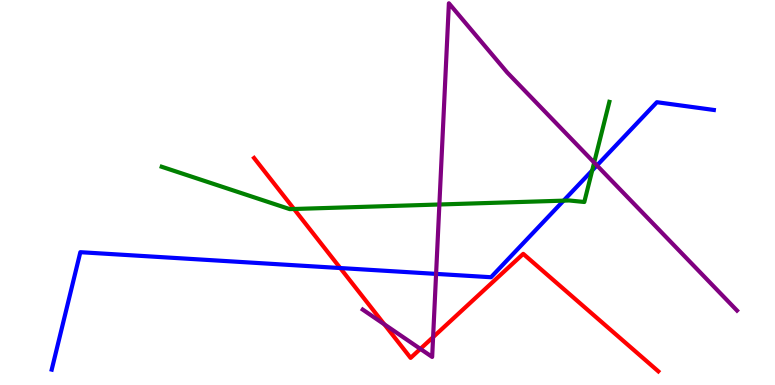[{'lines': ['blue', 'red'], 'intersections': [{'x': 4.39, 'y': 3.04}]}, {'lines': ['green', 'red'], 'intersections': [{'x': 3.79, 'y': 4.57}]}, {'lines': ['purple', 'red'], 'intersections': [{'x': 4.96, 'y': 1.58}, {'x': 5.42, 'y': 0.938}, {'x': 5.59, 'y': 1.24}]}, {'lines': ['blue', 'green'], 'intersections': [{'x': 7.27, 'y': 4.79}, {'x': 7.64, 'y': 5.57}]}, {'lines': ['blue', 'purple'], 'intersections': [{'x': 5.63, 'y': 2.89}, {'x': 7.7, 'y': 5.7}]}, {'lines': ['green', 'purple'], 'intersections': [{'x': 5.67, 'y': 4.69}, {'x': 7.67, 'y': 5.78}]}]